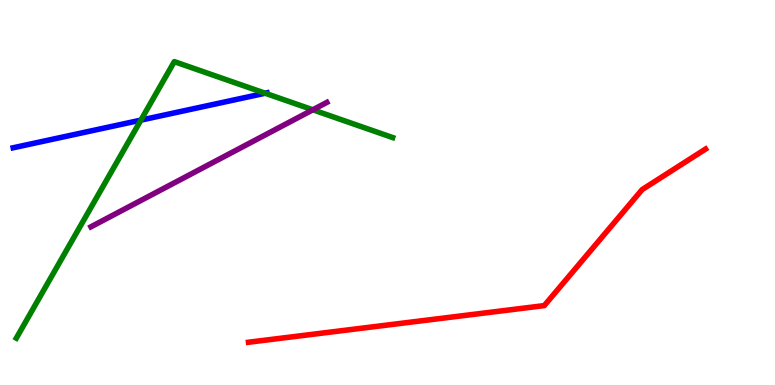[{'lines': ['blue', 'red'], 'intersections': []}, {'lines': ['green', 'red'], 'intersections': []}, {'lines': ['purple', 'red'], 'intersections': []}, {'lines': ['blue', 'green'], 'intersections': [{'x': 1.82, 'y': 6.88}, {'x': 3.42, 'y': 7.58}]}, {'lines': ['blue', 'purple'], 'intersections': []}, {'lines': ['green', 'purple'], 'intersections': [{'x': 4.04, 'y': 7.15}]}]